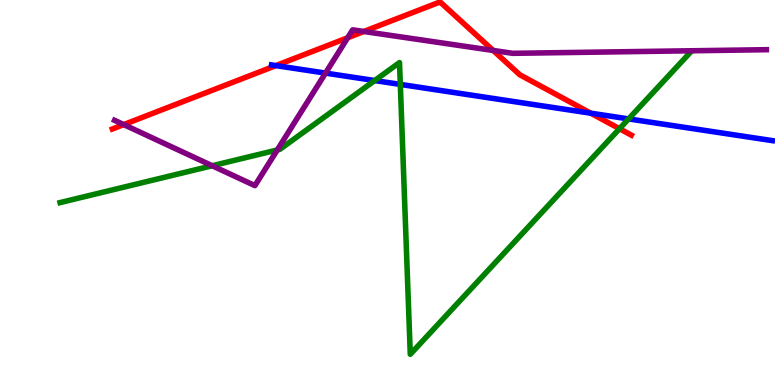[{'lines': ['blue', 'red'], 'intersections': [{'x': 3.56, 'y': 8.3}, {'x': 7.62, 'y': 7.06}]}, {'lines': ['green', 'red'], 'intersections': [{'x': 7.99, 'y': 6.66}]}, {'lines': ['purple', 'red'], 'intersections': [{'x': 1.6, 'y': 6.76}, {'x': 4.49, 'y': 9.02}, {'x': 4.69, 'y': 9.18}, {'x': 6.36, 'y': 8.69}]}, {'lines': ['blue', 'green'], 'intersections': [{'x': 4.84, 'y': 7.91}, {'x': 5.17, 'y': 7.81}, {'x': 8.11, 'y': 6.91}]}, {'lines': ['blue', 'purple'], 'intersections': [{'x': 4.2, 'y': 8.1}]}, {'lines': ['green', 'purple'], 'intersections': [{'x': 2.74, 'y': 5.7}, {'x': 3.58, 'y': 6.1}]}]